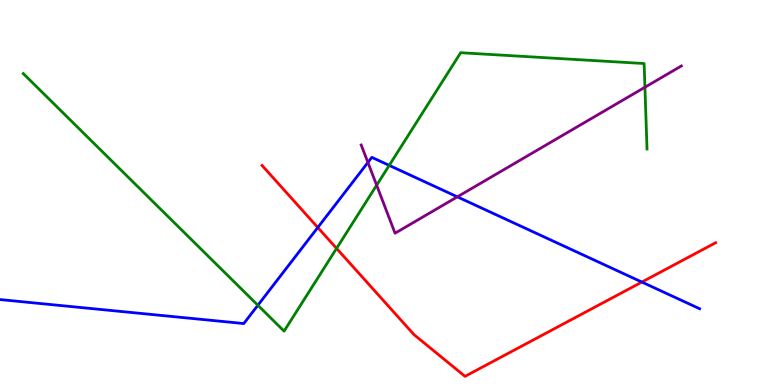[{'lines': ['blue', 'red'], 'intersections': [{'x': 4.1, 'y': 4.09}, {'x': 8.28, 'y': 2.67}]}, {'lines': ['green', 'red'], 'intersections': [{'x': 4.34, 'y': 3.55}]}, {'lines': ['purple', 'red'], 'intersections': []}, {'lines': ['blue', 'green'], 'intersections': [{'x': 3.33, 'y': 2.07}, {'x': 5.02, 'y': 5.7}]}, {'lines': ['blue', 'purple'], 'intersections': [{'x': 4.75, 'y': 5.78}, {'x': 5.9, 'y': 4.89}]}, {'lines': ['green', 'purple'], 'intersections': [{'x': 4.86, 'y': 5.19}, {'x': 8.32, 'y': 7.73}]}]